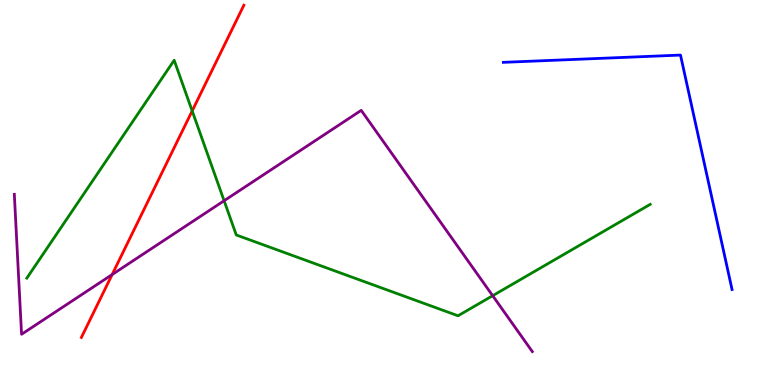[{'lines': ['blue', 'red'], 'intersections': []}, {'lines': ['green', 'red'], 'intersections': [{'x': 2.48, 'y': 7.12}]}, {'lines': ['purple', 'red'], 'intersections': [{'x': 1.45, 'y': 2.87}]}, {'lines': ['blue', 'green'], 'intersections': []}, {'lines': ['blue', 'purple'], 'intersections': []}, {'lines': ['green', 'purple'], 'intersections': [{'x': 2.89, 'y': 4.79}, {'x': 6.36, 'y': 2.32}]}]